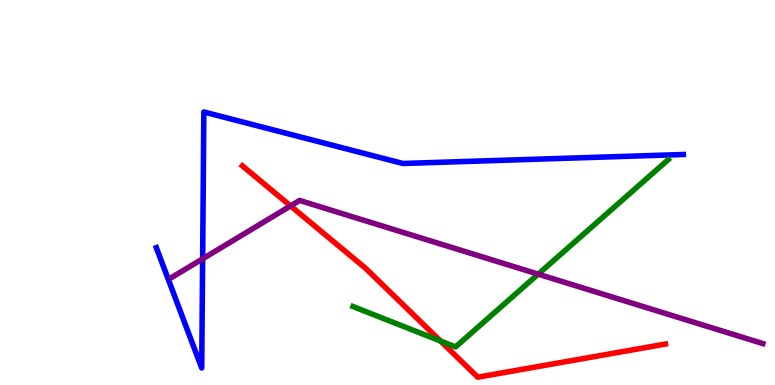[{'lines': ['blue', 'red'], 'intersections': []}, {'lines': ['green', 'red'], 'intersections': [{'x': 5.68, 'y': 1.14}]}, {'lines': ['purple', 'red'], 'intersections': [{'x': 3.75, 'y': 4.65}]}, {'lines': ['blue', 'green'], 'intersections': []}, {'lines': ['blue', 'purple'], 'intersections': [{'x': 2.61, 'y': 3.28}]}, {'lines': ['green', 'purple'], 'intersections': [{'x': 6.94, 'y': 2.88}]}]